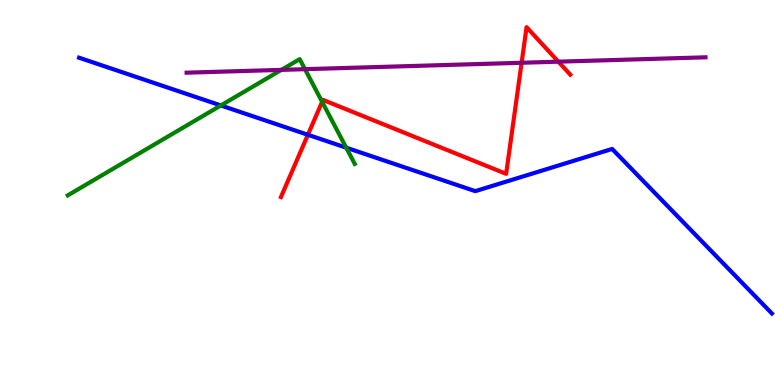[{'lines': ['blue', 'red'], 'intersections': [{'x': 3.97, 'y': 6.5}]}, {'lines': ['green', 'red'], 'intersections': [{'x': 4.16, 'y': 7.35}]}, {'lines': ['purple', 'red'], 'intersections': [{'x': 6.73, 'y': 8.37}, {'x': 7.2, 'y': 8.4}]}, {'lines': ['blue', 'green'], 'intersections': [{'x': 2.85, 'y': 7.26}, {'x': 4.47, 'y': 6.16}]}, {'lines': ['blue', 'purple'], 'intersections': []}, {'lines': ['green', 'purple'], 'intersections': [{'x': 3.63, 'y': 8.19}, {'x': 3.94, 'y': 8.2}]}]